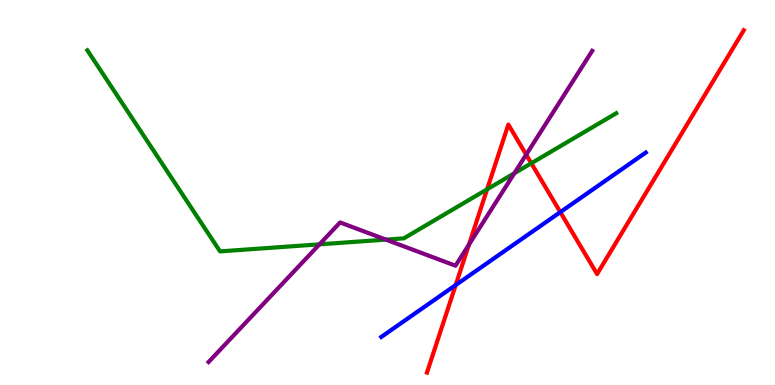[{'lines': ['blue', 'red'], 'intersections': [{'x': 5.88, 'y': 2.6}, {'x': 7.23, 'y': 4.49}]}, {'lines': ['green', 'red'], 'intersections': [{'x': 6.29, 'y': 5.08}, {'x': 6.86, 'y': 5.76}]}, {'lines': ['purple', 'red'], 'intersections': [{'x': 6.05, 'y': 3.65}, {'x': 6.79, 'y': 5.98}]}, {'lines': ['blue', 'green'], 'intersections': []}, {'lines': ['blue', 'purple'], 'intersections': []}, {'lines': ['green', 'purple'], 'intersections': [{'x': 4.12, 'y': 3.65}, {'x': 4.98, 'y': 3.78}, {'x': 6.64, 'y': 5.5}]}]